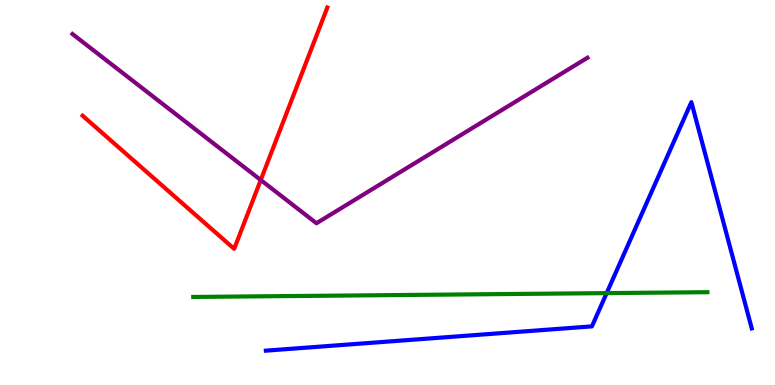[{'lines': ['blue', 'red'], 'intersections': []}, {'lines': ['green', 'red'], 'intersections': []}, {'lines': ['purple', 'red'], 'intersections': [{'x': 3.36, 'y': 5.32}]}, {'lines': ['blue', 'green'], 'intersections': [{'x': 7.83, 'y': 2.39}]}, {'lines': ['blue', 'purple'], 'intersections': []}, {'lines': ['green', 'purple'], 'intersections': []}]